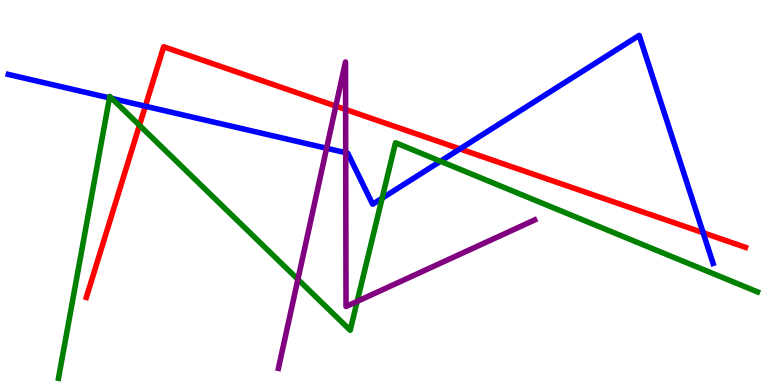[{'lines': ['blue', 'red'], 'intersections': [{'x': 1.88, 'y': 7.24}, {'x': 5.94, 'y': 6.13}, {'x': 9.07, 'y': 3.95}]}, {'lines': ['green', 'red'], 'intersections': [{'x': 1.8, 'y': 6.75}]}, {'lines': ['purple', 'red'], 'intersections': [{'x': 4.33, 'y': 7.24}, {'x': 4.46, 'y': 7.16}]}, {'lines': ['blue', 'green'], 'intersections': [{'x': 1.41, 'y': 7.46}, {'x': 1.44, 'y': 7.44}, {'x': 4.93, 'y': 4.85}, {'x': 5.68, 'y': 5.81}]}, {'lines': ['blue', 'purple'], 'intersections': [{'x': 4.21, 'y': 6.15}, {'x': 4.46, 'y': 6.03}]}, {'lines': ['green', 'purple'], 'intersections': [{'x': 3.84, 'y': 2.74}, {'x': 4.61, 'y': 2.17}]}]